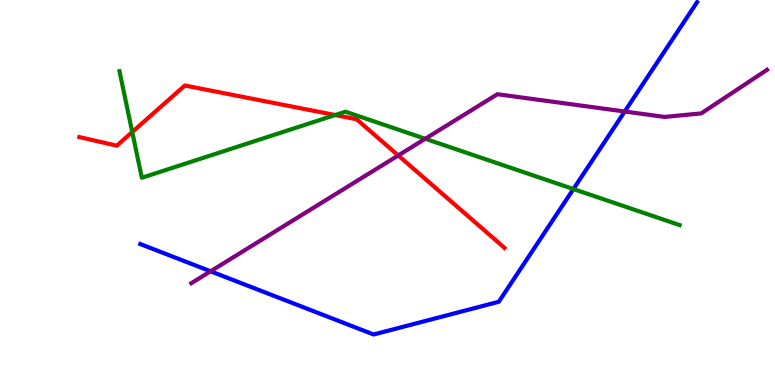[{'lines': ['blue', 'red'], 'intersections': []}, {'lines': ['green', 'red'], 'intersections': [{'x': 1.71, 'y': 6.57}, {'x': 4.32, 'y': 7.01}]}, {'lines': ['purple', 'red'], 'intersections': [{'x': 5.14, 'y': 5.96}]}, {'lines': ['blue', 'green'], 'intersections': [{'x': 7.4, 'y': 5.09}]}, {'lines': ['blue', 'purple'], 'intersections': [{'x': 2.72, 'y': 2.95}, {'x': 8.06, 'y': 7.1}]}, {'lines': ['green', 'purple'], 'intersections': [{'x': 5.49, 'y': 6.4}]}]